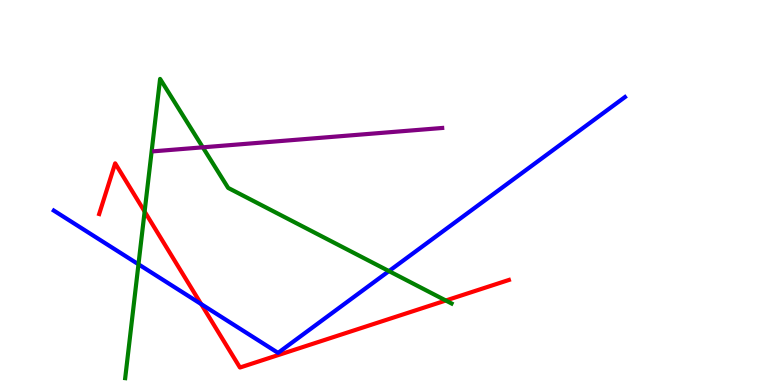[{'lines': ['blue', 'red'], 'intersections': [{'x': 2.6, 'y': 2.1}]}, {'lines': ['green', 'red'], 'intersections': [{'x': 1.87, 'y': 4.51}, {'x': 5.75, 'y': 2.19}]}, {'lines': ['purple', 'red'], 'intersections': []}, {'lines': ['blue', 'green'], 'intersections': [{'x': 1.79, 'y': 3.14}, {'x': 5.02, 'y': 2.96}]}, {'lines': ['blue', 'purple'], 'intersections': []}, {'lines': ['green', 'purple'], 'intersections': [{'x': 2.62, 'y': 6.17}]}]